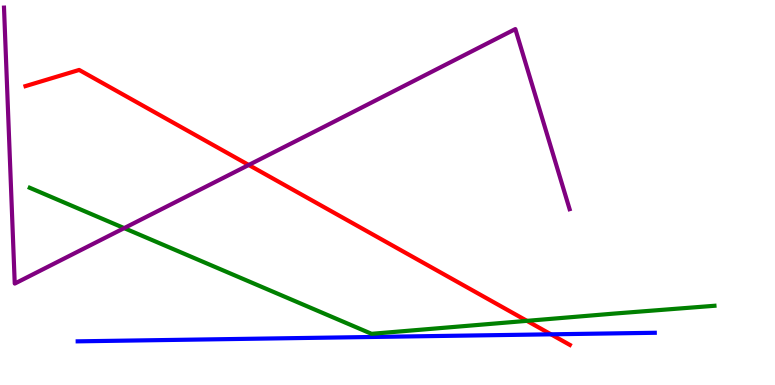[{'lines': ['blue', 'red'], 'intersections': [{'x': 7.11, 'y': 1.32}]}, {'lines': ['green', 'red'], 'intersections': [{'x': 6.8, 'y': 1.67}]}, {'lines': ['purple', 'red'], 'intersections': [{'x': 3.21, 'y': 5.72}]}, {'lines': ['blue', 'green'], 'intersections': []}, {'lines': ['blue', 'purple'], 'intersections': []}, {'lines': ['green', 'purple'], 'intersections': [{'x': 1.6, 'y': 4.07}]}]